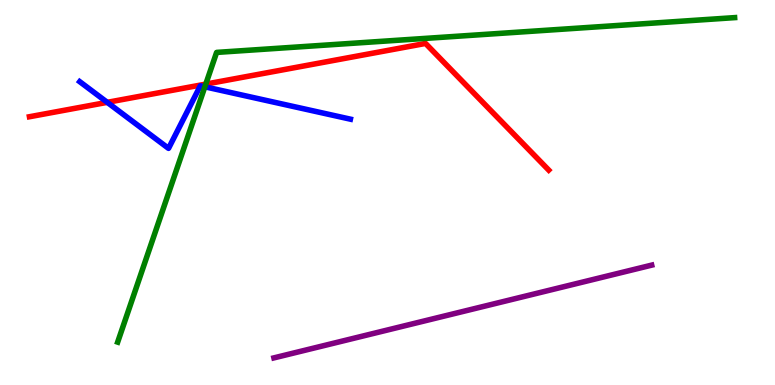[{'lines': ['blue', 'red'], 'intersections': [{'x': 1.38, 'y': 7.34}]}, {'lines': ['green', 'red'], 'intersections': [{'x': 2.66, 'y': 7.82}]}, {'lines': ['purple', 'red'], 'intersections': []}, {'lines': ['blue', 'green'], 'intersections': [{'x': 2.64, 'y': 7.75}]}, {'lines': ['blue', 'purple'], 'intersections': []}, {'lines': ['green', 'purple'], 'intersections': []}]